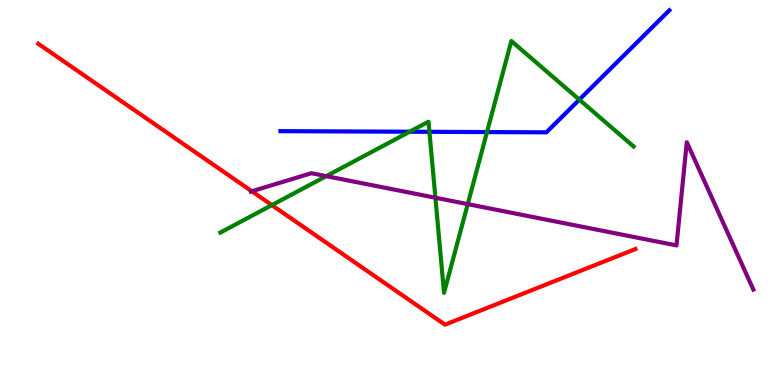[{'lines': ['blue', 'red'], 'intersections': []}, {'lines': ['green', 'red'], 'intersections': [{'x': 3.51, 'y': 4.67}]}, {'lines': ['purple', 'red'], 'intersections': [{'x': 3.25, 'y': 5.03}]}, {'lines': ['blue', 'green'], 'intersections': [{'x': 5.29, 'y': 6.58}, {'x': 5.54, 'y': 6.58}, {'x': 6.28, 'y': 6.57}, {'x': 7.48, 'y': 7.41}]}, {'lines': ['blue', 'purple'], 'intersections': []}, {'lines': ['green', 'purple'], 'intersections': [{'x': 4.21, 'y': 5.42}, {'x': 5.62, 'y': 4.86}, {'x': 6.04, 'y': 4.7}]}]